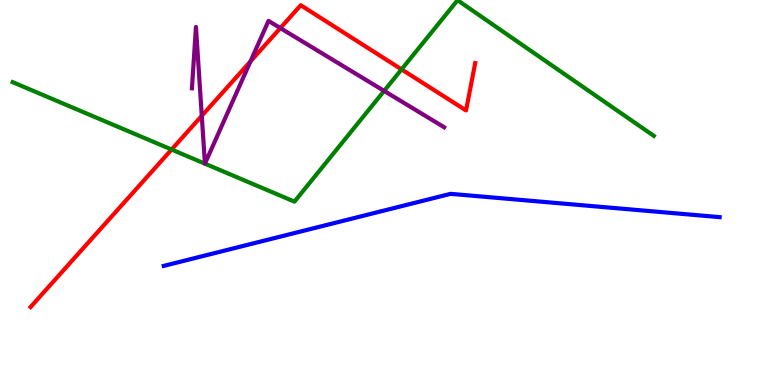[{'lines': ['blue', 'red'], 'intersections': []}, {'lines': ['green', 'red'], 'intersections': [{'x': 2.21, 'y': 6.12}, {'x': 5.18, 'y': 8.2}]}, {'lines': ['purple', 'red'], 'intersections': [{'x': 2.6, 'y': 6.99}, {'x': 3.23, 'y': 8.4}, {'x': 3.62, 'y': 9.27}]}, {'lines': ['blue', 'green'], 'intersections': []}, {'lines': ['blue', 'purple'], 'intersections': []}, {'lines': ['green', 'purple'], 'intersections': [{'x': 2.64, 'y': 5.75}, {'x': 2.64, 'y': 5.75}, {'x': 4.96, 'y': 7.64}]}]